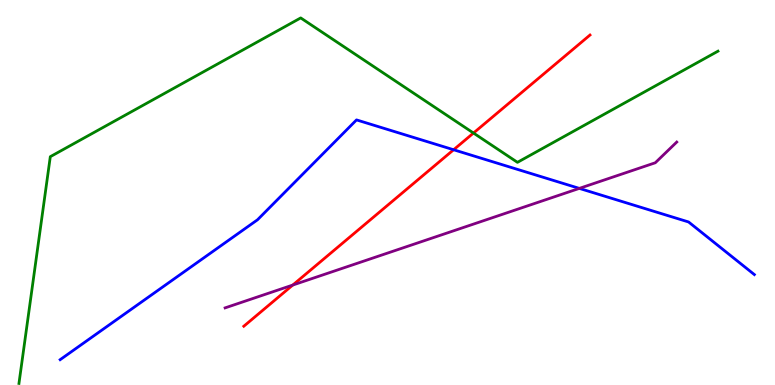[{'lines': ['blue', 'red'], 'intersections': [{'x': 5.85, 'y': 6.11}]}, {'lines': ['green', 'red'], 'intersections': [{'x': 6.11, 'y': 6.54}]}, {'lines': ['purple', 'red'], 'intersections': [{'x': 3.78, 'y': 2.6}]}, {'lines': ['blue', 'green'], 'intersections': []}, {'lines': ['blue', 'purple'], 'intersections': [{'x': 7.48, 'y': 5.11}]}, {'lines': ['green', 'purple'], 'intersections': []}]